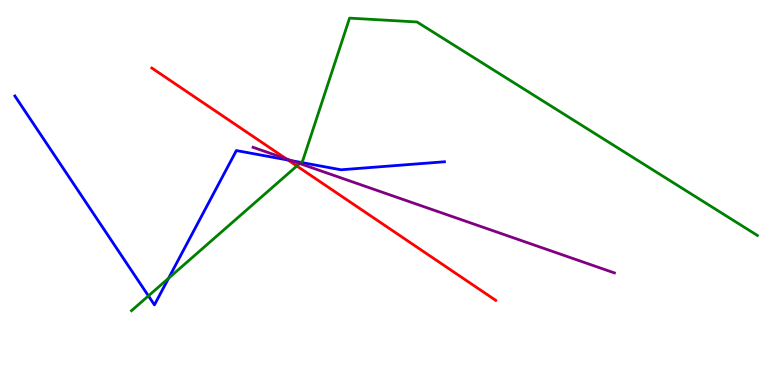[{'lines': ['blue', 'red'], 'intersections': [{'x': 3.72, 'y': 5.84}]}, {'lines': ['green', 'red'], 'intersections': [{'x': 3.83, 'y': 5.69}]}, {'lines': ['purple', 'red'], 'intersections': [{'x': 3.69, 'y': 5.87}]}, {'lines': ['blue', 'green'], 'intersections': [{'x': 1.92, 'y': 2.31}, {'x': 2.17, 'y': 2.77}, {'x': 3.88, 'y': 5.78}]}, {'lines': ['blue', 'purple'], 'intersections': [{'x': 3.76, 'y': 5.83}]}, {'lines': ['green', 'purple'], 'intersections': [{'x': 3.87, 'y': 5.75}]}]